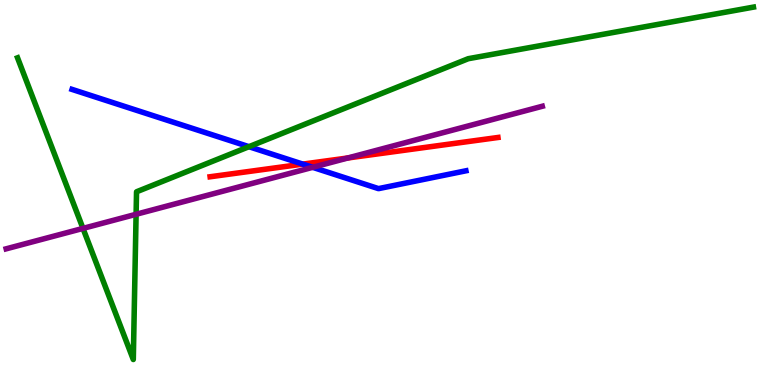[{'lines': ['blue', 'red'], 'intersections': [{'x': 3.91, 'y': 5.74}]}, {'lines': ['green', 'red'], 'intersections': []}, {'lines': ['purple', 'red'], 'intersections': [{'x': 4.49, 'y': 5.9}]}, {'lines': ['blue', 'green'], 'intersections': [{'x': 3.21, 'y': 6.19}]}, {'lines': ['blue', 'purple'], 'intersections': [{'x': 4.03, 'y': 5.65}]}, {'lines': ['green', 'purple'], 'intersections': [{'x': 1.07, 'y': 4.07}, {'x': 1.76, 'y': 4.43}]}]